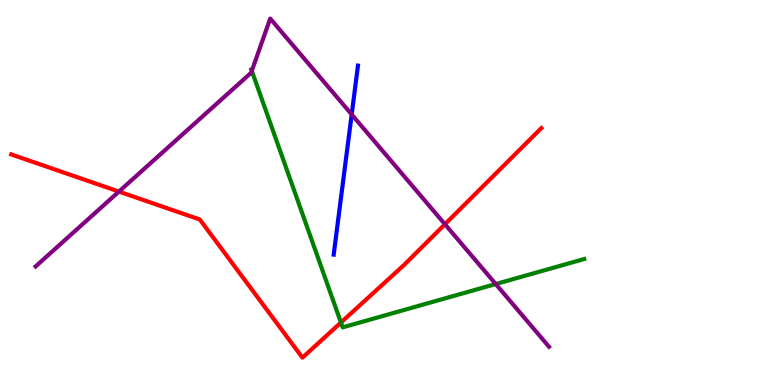[{'lines': ['blue', 'red'], 'intersections': []}, {'lines': ['green', 'red'], 'intersections': [{'x': 4.4, 'y': 1.62}]}, {'lines': ['purple', 'red'], 'intersections': [{'x': 1.53, 'y': 5.02}, {'x': 5.74, 'y': 4.18}]}, {'lines': ['blue', 'green'], 'intersections': []}, {'lines': ['blue', 'purple'], 'intersections': [{'x': 4.54, 'y': 7.03}]}, {'lines': ['green', 'purple'], 'intersections': [{'x': 3.25, 'y': 8.16}, {'x': 6.4, 'y': 2.62}]}]